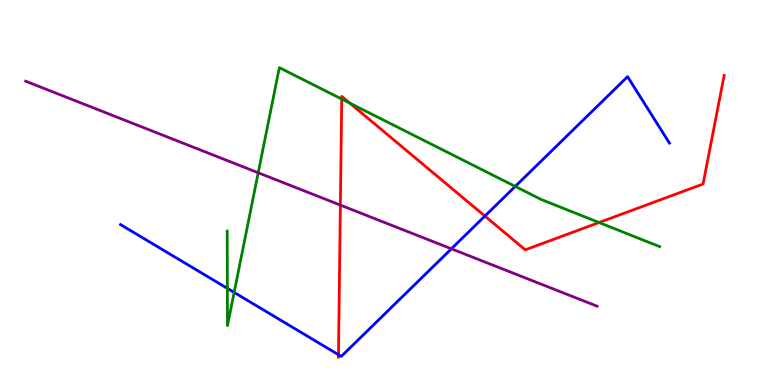[{'lines': ['blue', 'red'], 'intersections': [{'x': 4.37, 'y': 0.787}, {'x': 6.26, 'y': 4.39}]}, {'lines': ['green', 'red'], 'intersections': [{'x': 4.41, 'y': 7.43}, {'x': 4.51, 'y': 7.32}, {'x': 7.73, 'y': 4.22}]}, {'lines': ['purple', 'red'], 'intersections': [{'x': 4.39, 'y': 4.67}]}, {'lines': ['blue', 'green'], 'intersections': [{'x': 2.93, 'y': 2.51}, {'x': 3.02, 'y': 2.4}, {'x': 6.65, 'y': 5.16}]}, {'lines': ['blue', 'purple'], 'intersections': [{'x': 5.82, 'y': 3.54}]}, {'lines': ['green', 'purple'], 'intersections': [{'x': 3.33, 'y': 5.51}]}]